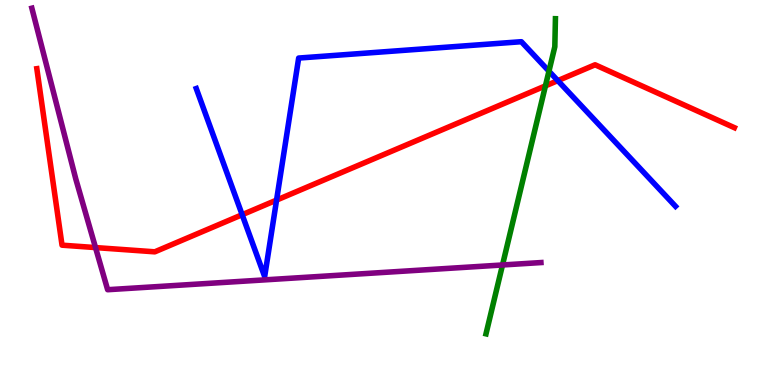[{'lines': ['blue', 'red'], 'intersections': [{'x': 3.12, 'y': 4.42}, {'x': 3.57, 'y': 4.8}, {'x': 7.2, 'y': 7.91}]}, {'lines': ['green', 'red'], 'intersections': [{'x': 7.04, 'y': 7.77}]}, {'lines': ['purple', 'red'], 'intersections': [{'x': 1.23, 'y': 3.57}]}, {'lines': ['blue', 'green'], 'intersections': [{'x': 7.08, 'y': 8.15}]}, {'lines': ['blue', 'purple'], 'intersections': []}, {'lines': ['green', 'purple'], 'intersections': [{'x': 6.48, 'y': 3.12}]}]